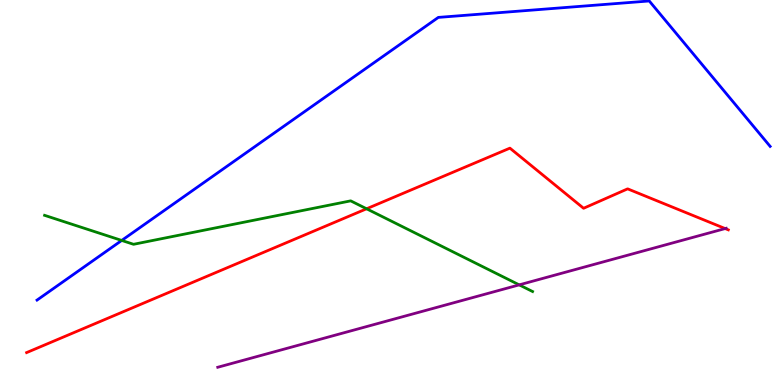[{'lines': ['blue', 'red'], 'intersections': []}, {'lines': ['green', 'red'], 'intersections': [{'x': 4.73, 'y': 4.58}]}, {'lines': ['purple', 'red'], 'intersections': [{'x': 9.36, 'y': 4.06}]}, {'lines': ['blue', 'green'], 'intersections': [{'x': 1.57, 'y': 3.75}]}, {'lines': ['blue', 'purple'], 'intersections': []}, {'lines': ['green', 'purple'], 'intersections': [{'x': 6.7, 'y': 2.6}]}]